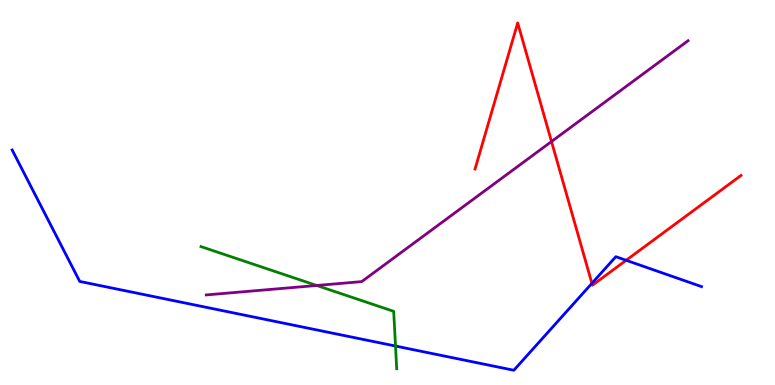[{'lines': ['blue', 'red'], 'intersections': [{'x': 7.64, 'y': 2.64}, {'x': 8.08, 'y': 3.24}]}, {'lines': ['green', 'red'], 'intersections': []}, {'lines': ['purple', 'red'], 'intersections': [{'x': 7.12, 'y': 6.32}]}, {'lines': ['blue', 'green'], 'intersections': [{'x': 5.1, 'y': 1.01}]}, {'lines': ['blue', 'purple'], 'intersections': []}, {'lines': ['green', 'purple'], 'intersections': [{'x': 4.09, 'y': 2.59}]}]